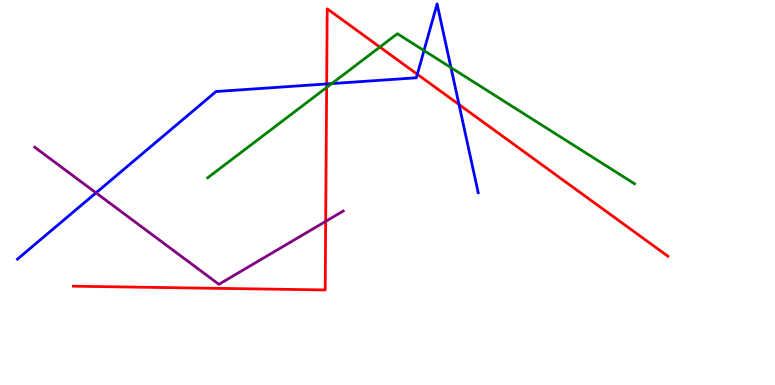[{'lines': ['blue', 'red'], 'intersections': [{'x': 4.22, 'y': 7.82}, {'x': 5.39, 'y': 8.07}, {'x': 5.92, 'y': 7.28}]}, {'lines': ['green', 'red'], 'intersections': [{'x': 4.21, 'y': 7.73}, {'x': 4.9, 'y': 8.78}]}, {'lines': ['purple', 'red'], 'intersections': [{'x': 4.2, 'y': 4.25}]}, {'lines': ['blue', 'green'], 'intersections': [{'x': 4.28, 'y': 7.83}, {'x': 5.47, 'y': 8.69}, {'x': 5.82, 'y': 8.24}]}, {'lines': ['blue', 'purple'], 'intersections': [{'x': 1.24, 'y': 4.99}]}, {'lines': ['green', 'purple'], 'intersections': []}]